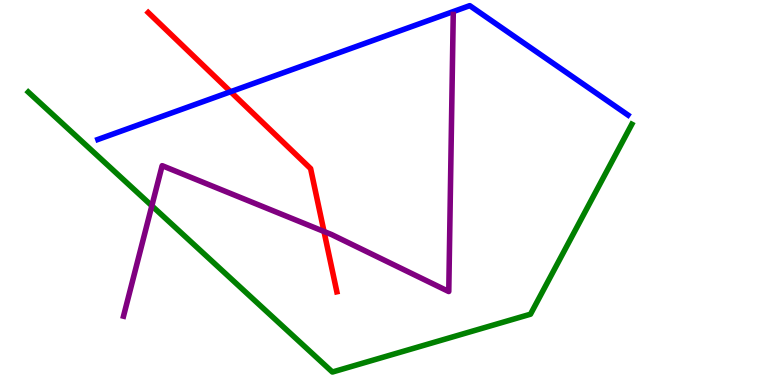[{'lines': ['blue', 'red'], 'intersections': [{'x': 2.98, 'y': 7.62}]}, {'lines': ['green', 'red'], 'intersections': []}, {'lines': ['purple', 'red'], 'intersections': [{'x': 4.18, 'y': 3.99}]}, {'lines': ['blue', 'green'], 'intersections': []}, {'lines': ['blue', 'purple'], 'intersections': []}, {'lines': ['green', 'purple'], 'intersections': [{'x': 1.96, 'y': 4.65}]}]